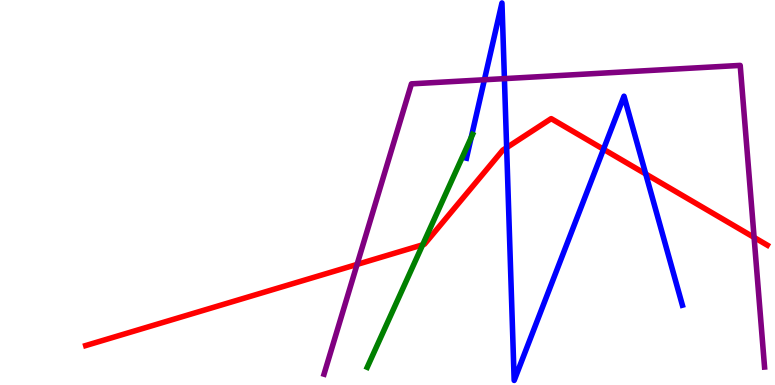[{'lines': ['blue', 'red'], 'intersections': [{'x': 6.54, 'y': 6.16}, {'x': 7.79, 'y': 6.12}, {'x': 8.33, 'y': 5.48}]}, {'lines': ['green', 'red'], 'intersections': [{'x': 5.45, 'y': 3.64}]}, {'lines': ['purple', 'red'], 'intersections': [{'x': 4.61, 'y': 3.13}, {'x': 9.73, 'y': 3.83}]}, {'lines': ['blue', 'green'], 'intersections': [{'x': 6.08, 'y': 6.43}]}, {'lines': ['blue', 'purple'], 'intersections': [{'x': 6.25, 'y': 7.93}, {'x': 6.51, 'y': 7.96}]}, {'lines': ['green', 'purple'], 'intersections': []}]